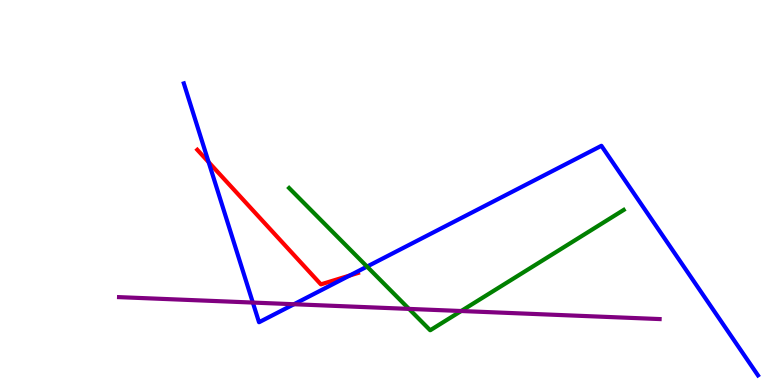[{'lines': ['blue', 'red'], 'intersections': [{'x': 2.69, 'y': 5.79}, {'x': 4.51, 'y': 2.84}]}, {'lines': ['green', 'red'], 'intersections': []}, {'lines': ['purple', 'red'], 'intersections': []}, {'lines': ['blue', 'green'], 'intersections': [{'x': 4.74, 'y': 3.08}]}, {'lines': ['blue', 'purple'], 'intersections': [{'x': 3.26, 'y': 2.14}, {'x': 3.79, 'y': 2.1}]}, {'lines': ['green', 'purple'], 'intersections': [{'x': 5.28, 'y': 1.98}, {'x': 5.95, 'y': 1.92}]}]